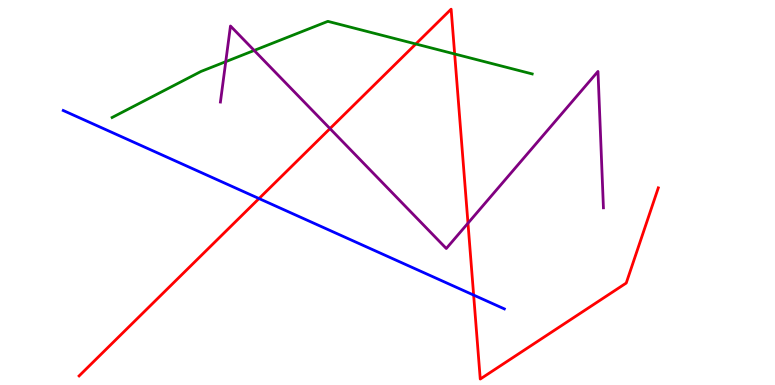[{'lines': ['blue', 'red'], 'intersections': [{'x': 3.34, 'y': 4.84}, {'x': 6.11, 'y': 2.34}]}, {'lines': ['green', 'red'], 'intersections': [{'x': 5.37, 'y': 8.86}, {'x': 5.87, 'y': 8.6}]}, {'lines': ['purple', 'red'], 'intersections': [{'x': 4.26, 'y': 6.66}, {'x': 6.04, 'y': 4.2}]}, {'lines': ['blue', 'green'], 'intersections': []}, {'lines': ['blue', 'purple'], 'intersections': []}, {'lines': ['green', 'purple'], 'intersections': [{'x': 2.91, 'y': 8.4}, {'x': 3.28, 'y': 8.69}]}]